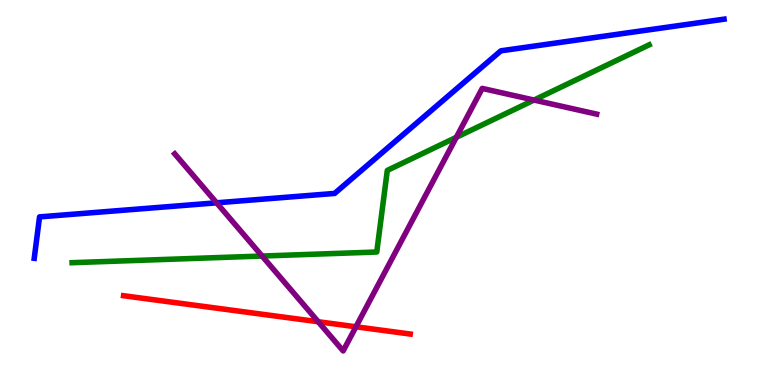[{'lines': ['blue', 'red'], 'intersections': []}, {'lines': ['green', 'red'], 'intersections': []}, {'lines': ['purple', 'red'], 'intersections': [{'x': 4.11, 'y': 1.64}, {'x': 4.59, 'y': 1.51}]}, {'lines': ['blue', 'green'], 'intersections': []}, {'lines': ['blue', 'purple'], 'intersections': [{'x': 2.79, 'y': 4.73}]}, {'lines': ['green', 'purple'], 'intersections': [{'x': 3.38, 'y': 3.35}, {'x': 5.89, 'y': 6.43}, {'x': 6.89, 'y': 7.4}]}]